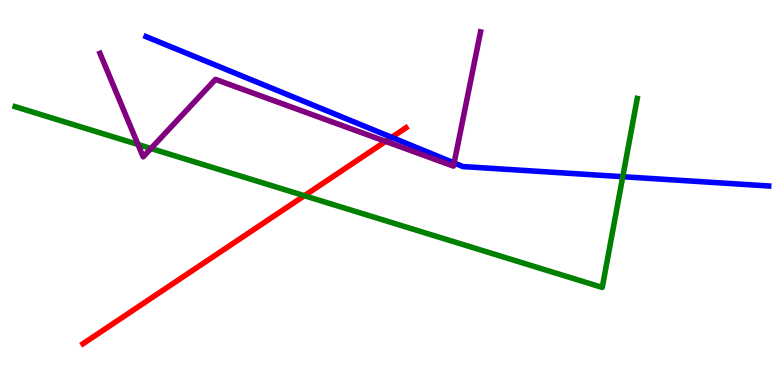[{'lines': ['blue', 'red'], 'intersections': [{'x': 5.05, 'y': 6.43}]}, {'lines': ['green', 'red'], 'intersections': [{'x': 3.93, 'y': 4.92}]}, {'lines': ['purple', 'red'], 'intersections': [{'x': 4.98, 'y': 6.33}]}, {'lines': ['blue', 'green'], 'intersections': [{'x': 8.04, 'y': 5.41}]}, {'lines': ['blue', 'purple'], 'intersections': [{'x': 5.86, 'y': 5.77}]}, {'lines': ['green', 'purple'], 'intersections': [{'x': 1.78, 'y': 6.25}, {'x': 1.95, 'y': 6.14}]}]